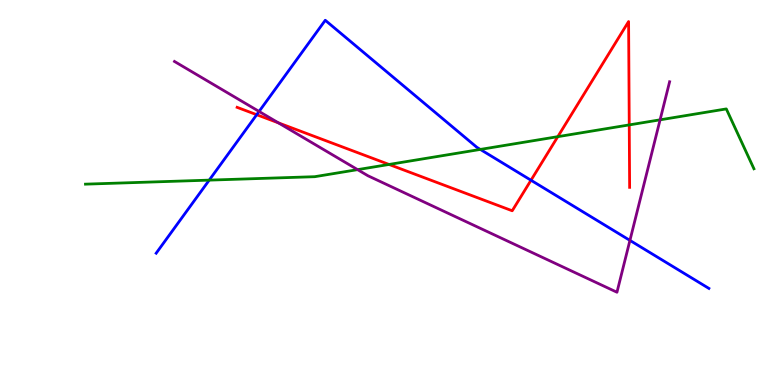[{'lines': ['blue', 'red'], 'intersections': [{'x': 3.31, 'y': 7.02}, {'x': 6.85, 'y': 5.32}]}, {'lines': ['green', 'red'], 'intersections': [{'x': 5.02, 'y': 5.73}, {'x': 7.2, 'y': 6.45}, {'x': 8.12, 'y': 6.76}]}, {'lines': ['purple', 'red'], 'intersections': [{'x': 3.59, 'y': 6.81}]}, {'lines': ['blue', 'green'], 'intersections': [{'x': 2.7, 'y': 5.32}, {'x': 6.2, 'y': 6.12}]}, {'lines': ['blue', 'purple'], 'intersections': [{'x': 3.34, 'y': 7.11}, {'x': 8.13, 'y': 3.76}]}, {'lines': ['green', 'purple'], 'intersections': [{'x': 4.61, 'y': 5.59}, {'x': 8.52, 'y': 6.89}]}]